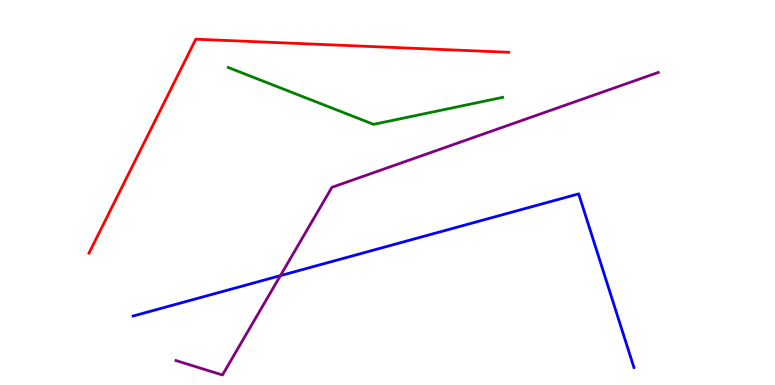[{'lines': ['blue', 'red'], 'intersections': []}, {'lines': ['green', 'red'], 'intersections': []}, {'lines': ['purple', 'red'], 'intersections': []}, {'lines': ['blue', 'green'], 'intersections': []}, {'lines': ['blue', 'purple'], 'intersections': [{'x': 3.62, 'y': 2.84}]}, {'lines': ['green', 'purple'], 'intersections': []}]